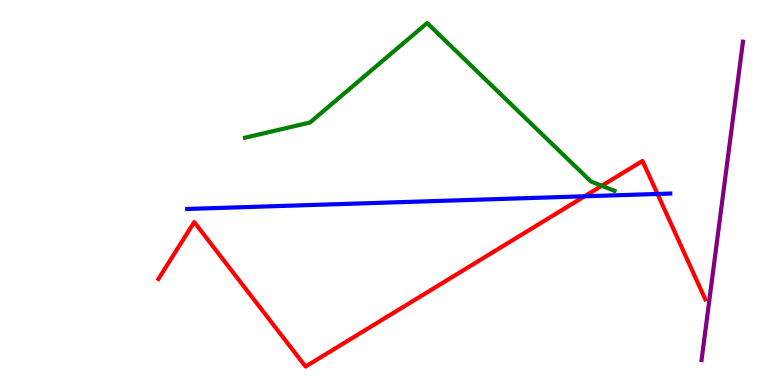[{'lines': ['blue', 'red'], 'intersections': [{'x': 7.54, 'y': 4.9}, {'x': 8.48, 'y': 4.96}]}, {'lines': ['green', 'red'], 'intersections': [{'x': 7.76, 'y': 5.17}]}, {'lines': ['purple', 'red'], 'intersections': []}, {'lines': ['blue', 'green'], 'intersections': []}, {'lines': ['blue', 'purple'], 'intersections': []}, {'lines': ['green', 'purple'], 'intersections': []}]